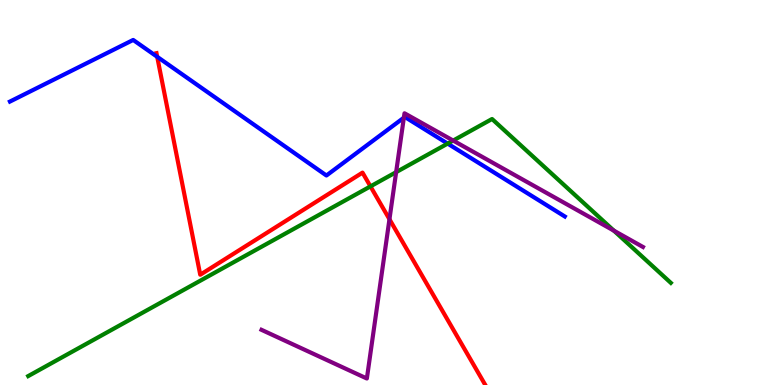[{'lines': ['blue', 'red'], 'intersections': [{'x': 2.03, 'y': 8.52}]}, {'lines': ['green', 'red'], 'intersections': [{'x': 4.78, 'y': 5.16}]}, {'lines': ['purple', 'red'], 'intersections': [{'x': 5.03, 'y': 4.31}]}, {'lines': ['blue', 'green'], 'intersections': [{'x': 5.78, 'y': 6.27}]}, {'lines': ['blue', 'purple'], 'intersections': [{'x': 5.21, 'y': 6.94}]}, {'lines': ['green', 'purple'], 'intersections': [{'x': 5.11, 'y': 5.53}, {'x': 5.85, 'y': 6.35}, {'x': 7.92, 'y': 4.01}]}]